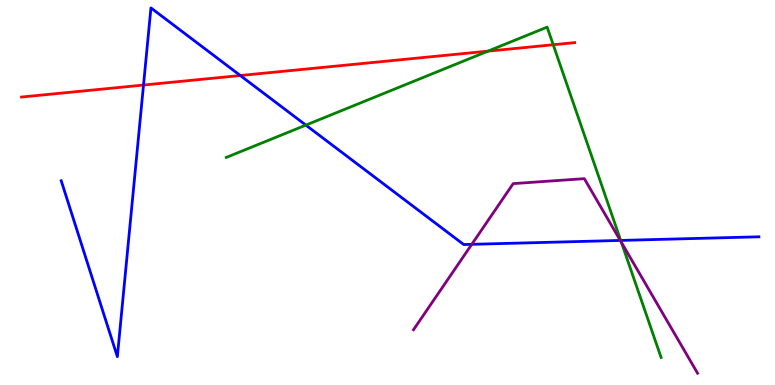[{'lines': ['blue', 'red'], 'intersections': [{'x': 1.85, 'y': 7.79}, {'x': 3.1, 'y': 8.04}]}, {'lines': ['green', 'red'], 'intersections': [{'x': 6.3, 'y': 8.67}, {'x': 7.14, 'y': 8.84}]}, {'lines': ['purple', 'red'], 'intersections': []}, {'lines': ['blue', 'green'], 'intersections': [{'x': 3.95, 'y': 6.75}, {'x': 8.01, 'y': 3.76}]}, {'lines': ['blue', 'purple'], 'intersections': [{'x': 6.09, 'y': 3.65}, {'x': 8.0, 'y': 3.75}]}, {'lines': ['green', 'purple'], 'intersections': [{'x': 8.02, 'y': 3.71}]}]